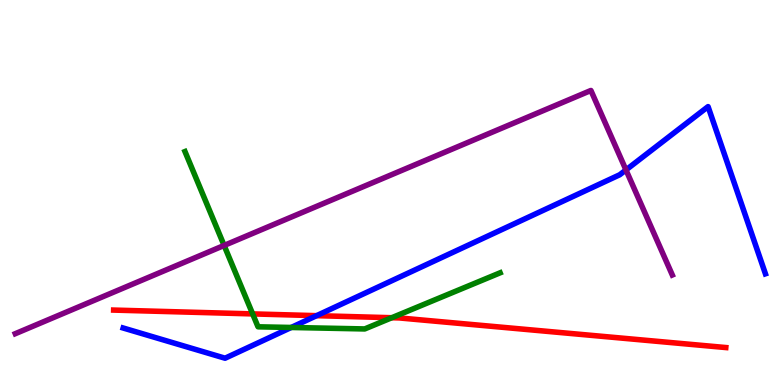[{'lines': ['blue', 'red'], 'intersections': [{'x': 4.09, 'y': 1.8}]}, {'lines': ['green', 'red'], 'intersections': [{'x': 3.26, 'y': 1.85}, {'x': 5.06, 'y': 1.75}]}, {'lines': ['purple', 'red'], 'intersections': []}, {'lines': ['blue', 'green'], 'intersections': [{'x': 3.76, 'y': 1.49}]}, {'lines': ['blue', 'purple'], 'intersections': [{'x': 8.08, 'y': 5.59}]}, {'lines': ['green', 'purple'], 'intersections': [{'x': 2.89, 'y': 3.62}]}]